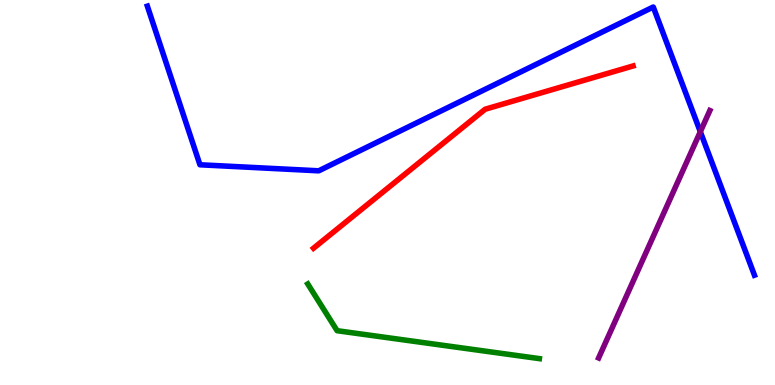[{'lines': ['blue', 'red'], 'intersections': []}, {'lines': ['green', 'red'], 'intersections': []}, {'lines': ['purple', 'red'], 'intersections': []}, {'lines': ['blue', 'green'], 'intersections': []}, {'lines': ['blue', 'purple'], 'intersections': [{'x': 9.04, 'y': 6.58}]}, {'lines': ['green', 'purple'], 'intersections': []}]